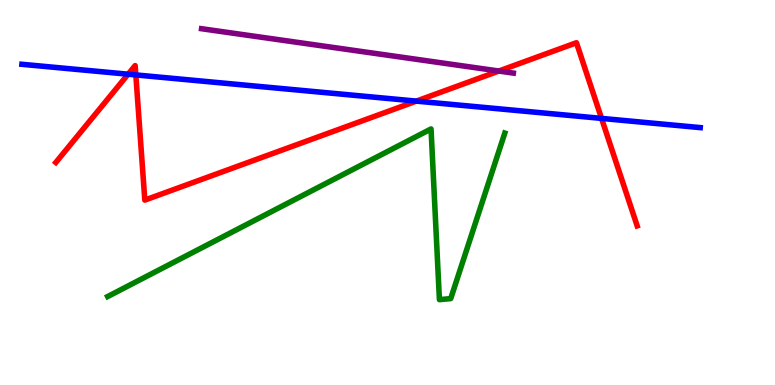[{'lines': ['blue', 'red'], 'intersections': [{'x': 1.65, 'y': 8.07}, {'x': 1.75, 'y': 8.05}, {'x': 5.37, 'y': 7.37}, {'x': 7.76, 'y': 6.92}]}, {'lines': ['green', 'red'], 'intersections': []}, {'lines': ['purple', 'red'], 'intersections': [{'x': 6.44, 'y': 8.16}]}, {'lines': ['blue', 'green'], 'intersections': []}, {'lines': ['blue', 'purple'], 'intersections': []}, {'lines': ['green', 'purple'], 'intersections': []}]